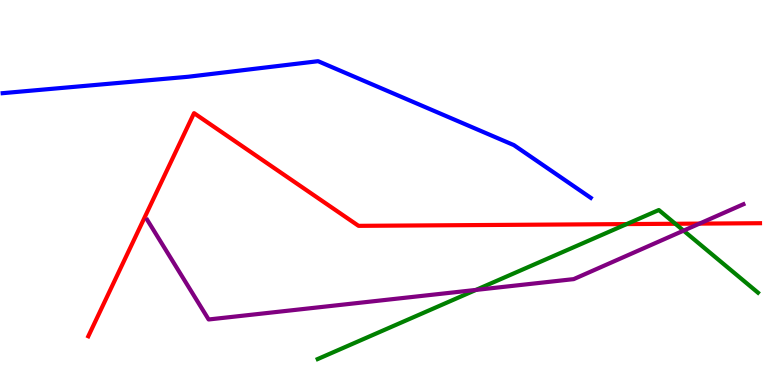[{'lines': ['blue', 'red'], 'intersections': []}, {'lines': ['green', 'red'], 'intersections': [{'x': 8.09, 'y': 4.18}, {'x': 8.71, 'y': 4.19}]}, {'lines': ['purple', 'red'], 'intersections': [{'x': 9.03, 'y': 4.19}]}, {'lines': ['blue', 'green'], 'intersections': []}, {'lines': ['blue', 'purple'], 'intersections': []}, {'lines': ['green', 'purple'], 'intersections': [{'x': 6.14, 'y': 2.47}, {'x': 8.82, 'y': 4.01}]}]